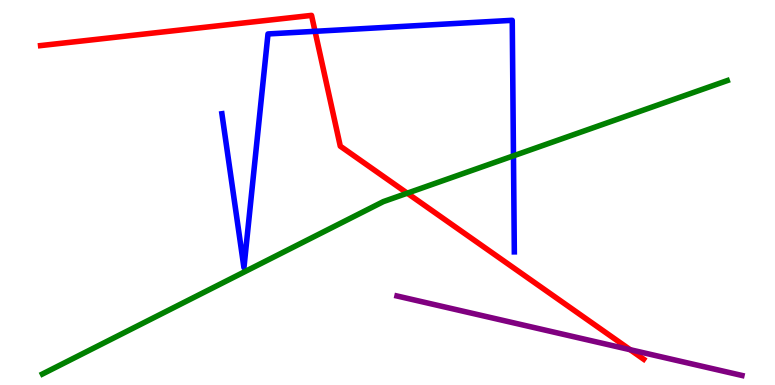[{'lines': ['blue', 'red'], 'intersections': [{'x': 4.07, 'y': 9.19}]}, {'lines': ['green', 'red'], 'intersections': [{'x': 5.25, 'y': 4.98}]}, {'lines': ['purple', 'red'], 'intersections': [{'x': 8.13, 'y': 0.917}]}, {'lines': ['blue', 'green'], 'intersections': [{'x': 6.63, 'y': 5.95}]}, {'lines': ['blue', 'purple'], 'intersections': []}, {'lines': ['green', 'purple'], 'intersections': []}]